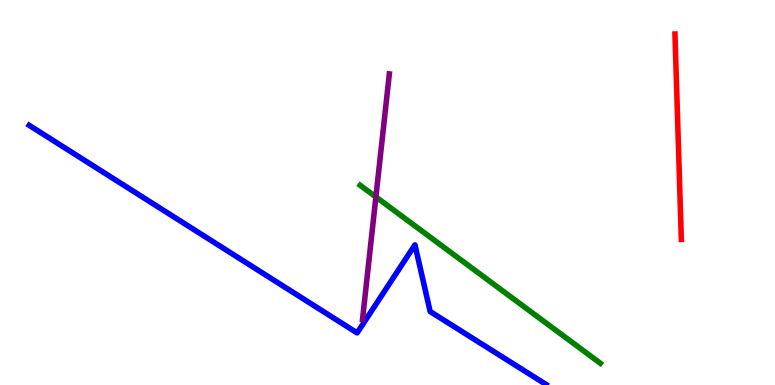[{'lines': ['blue', 'red'], 'intersections': []}, {'lines': ['green', 'red'], 'intersections': []}, {'lines': ['purple', 'red'], 'intersections': []}, {'lines': ['blue', 'green'], 'intersections': []}, {'lines': ['blue', 'purple'], 'intersections': []}, {'lines': ['green', 'purple'], 'intersections': [{'x': 4.85, 'y': 4.88}]}]